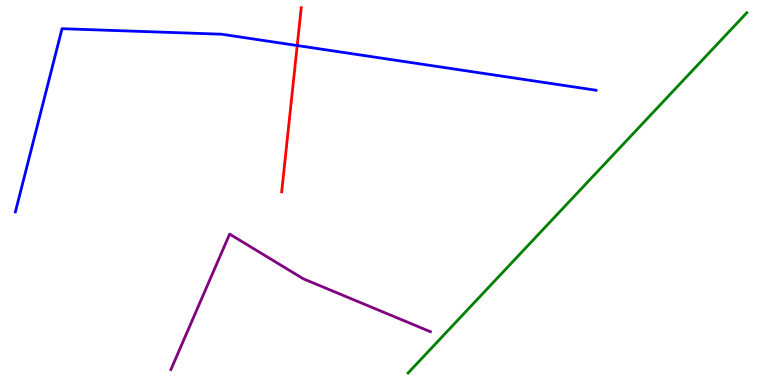[{'lines': ['blue', 'red'], 'intersections': [{'x': 3.84, 'y': 8.82}]}, {'lines': ['green', 'red'], 'intersections': []}, {'lines': ['purple', 'red'], 'intersections': []}, {'lines': ['blue', 'green'], 'intersections': []}, {'lines': ['blue', 'purple'], 'intersections': []}, {'lines': ['green', 'purple'], 'intersections': []}]